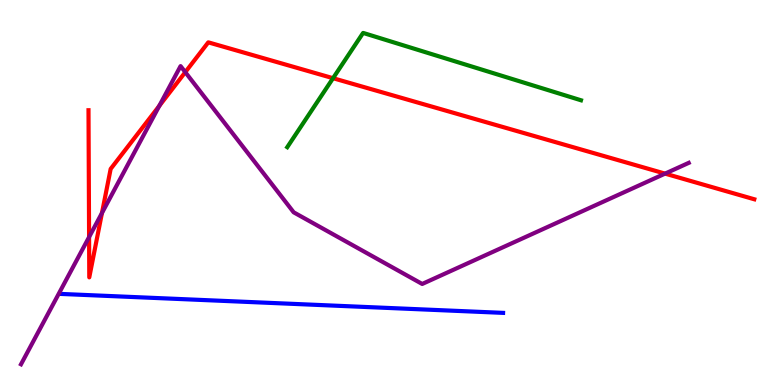[{'lines': ['blue', 'red'], 'intersections': []}, {'lines': ['green', 'red'], 'intersections': [{'x': 4.3, 'y': 7.97}]}, {'lines': ['purple', 'red'], 'intersections': [{'x': 1.15, 'y': 3.84}, {'x': 1.32, 'y': 4.47}, {'x': 2.06, 'y': 7.25}, {'x': 2.39, 'y': 8.13}, {'x': 8.58, 'y': 5.49}]}, {'lines': ['blue', 'green'], 'intersections': []}, {'lines': ['blue', 'purple'], 'intersections': []}, {'lines': ['green', 'purple'], 'intersections': []}]